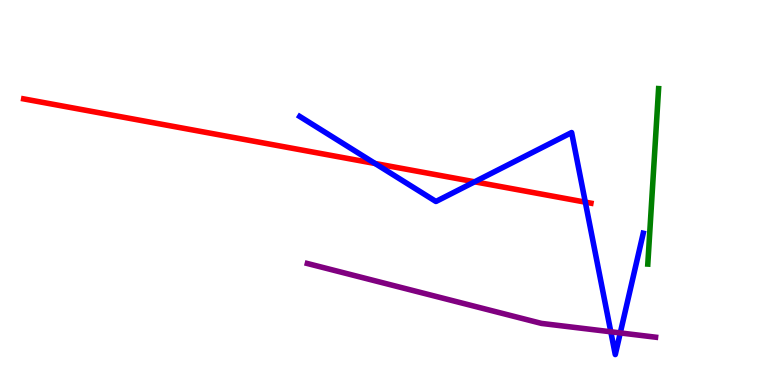[{'lines': ['blue', 'red'], 'intersections': [{'x': 4.84, 'y': 5.75}, {'x': 6.12, 'y': 5.28}, {'x': 7.55, 'y': 4.75}]}, {'lines': ['green', 'red'], 'intersections': []}, {'lines': ['purple', 'red'], 'intersections': []}, {'lines': ['blue', 'green'], 'intersections': []}, {'lines': ['blue', 'purple'], 'intersections': [{'x': 7.88, 'y': 1.38}, {'x': 8.0, 'y': 1.35}]}, {'lines': ['green', 'purple'], 'intersections': []}]